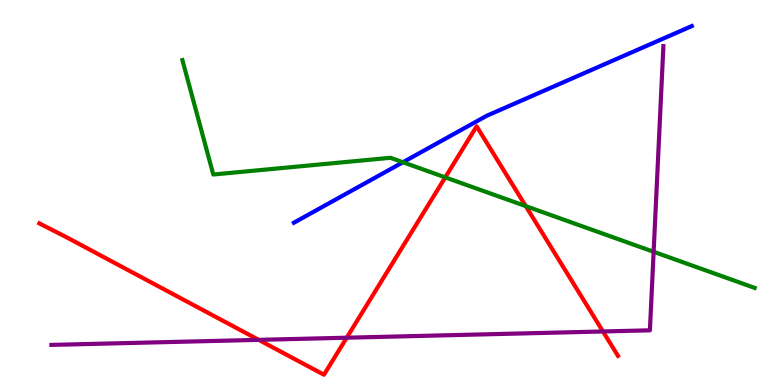[{'lines': ['blue', 'red'], 'intersections': []}, {'lines': ['green', 'red'], 'intersections': [{'x': 5.75, 'y': 5.39}, {'x': 6.78, 'y': 4.65}]}, {'lines': ['purple', 'red'], 'intersections': [{'x': 3.34, 'y': 1.17}, {'x': 4.47, 'y': 1.23}, {'x': 7.78, 'y': 1.39}]}, {'lines': ['blue', 'green'], 'intersections': [{'x': 5.2, 'y': 5.79}]}, {'lines': ['blue', 'purple'], 'intersections': []}, {'lines': ['green', 'purple'], 'intersections': [{'x': 8.43, 'y': 3.46}]}]